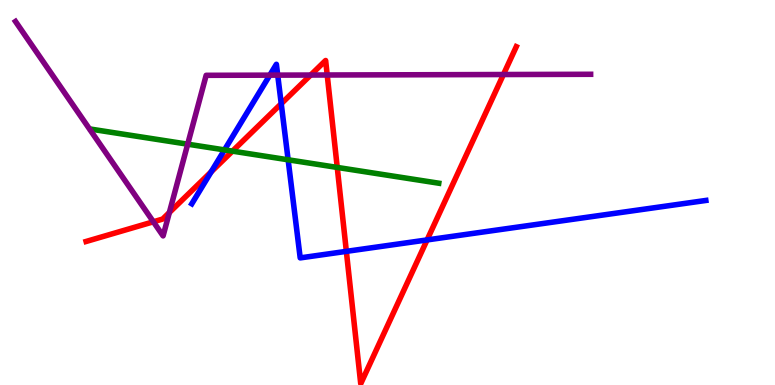[{'lines': ['blue', 'red'], 'intersections': [{'x': 2.72, 'y': 5.54}, {'x': 3.63, 'y': 7.31}, {'x': 4.47, 'y': 3.47}, {'x': 5.51, 'y': 3.77}]}, {'lines': ['green', 'red'], 'intersections': [{'x': 3.0, 'y': 6.07}, {'x': 4.35, 'y': 5.65}]}, {'lines': ['purple', 'red'], 'intersections': [{'x': 1.98, 'y': 4.24}, {'x': 2.19, 'y': 4.48}, {'x': 4.01, 'y': 8.05}, {'x': 4.22, 'y': 8.05}, {'x': 6.5, 'y': 8.06}]}, {'lines': ['blue', 'green'], 'intersections': [{'x': 2.9, 'y': 6.11}, {'x': 3.72, 'y': 5.85}]}, {'lines': ['blue', 'purple'], 'intersections': [{'x': 3.48, 'y': 8.05}, {'x': 3.58, 'y': 8.05}]}, {'lines': ['green', 'purple'], 'intersections': [{'x': 2.42, 'y': 6.26}]}]